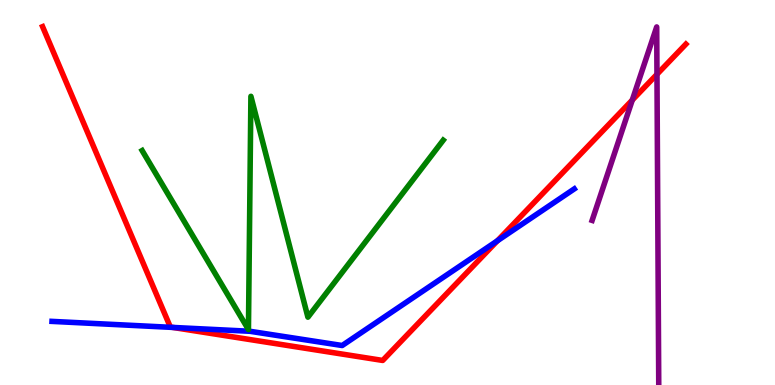[{'lines': ['blue', 'red'], 'intersections': [{'x': 2.23, 'y': 1.5}, {'x': 6.42, 'y': 3.75}]}, {'lines': ['green', 'red'], 'intersections': []}, {'lines': ['purple', 'red'], 'intersections': [{'x': 8.16, 'y': 7.4}, {'x': 8.48, 'y': 8.07}]}, {'lines': ['blue', 'green'], 'intersections': []}, {'lines': ['blue', 'purple'], 'intersections': []}, {'lines': ['green', 'purple'], 'intersections': []}]